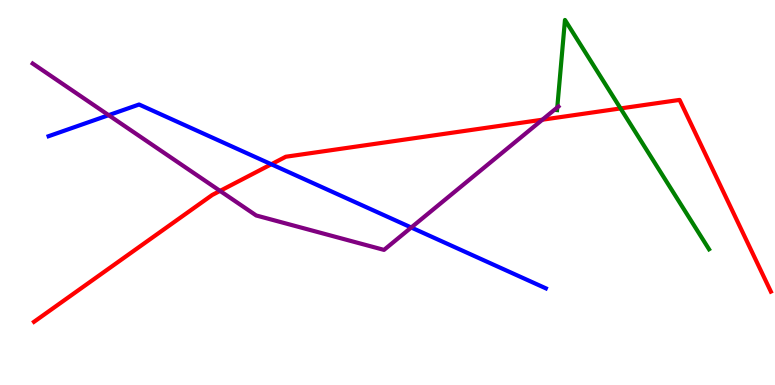[{'lines': ['blue', 'red'], 'intersections': [{'x': 3.5, 'y': 5.73}]}, {'lines': ['green', 'red'], 'intersections': [{'x': 8.01, 'y': 7.18}]}, {'lines': ['purple', 'red'], 'intersections': [{'x': 2.84, 'y': 5.04}, {'x': 7.0, 'y': 6.89}]}, {'lines': ['blue', 'green'], 'intersections': []}, {'lines': ['blue', 'purple'], 'intersections': [{'x': 1.4, 'y': 7.01}, {'x': 5.31, 'y': 4.09}]}, {'lines': ['green', 'purple'], 'intersections': [{'x': 7.19, 'y': 7.21}]}]